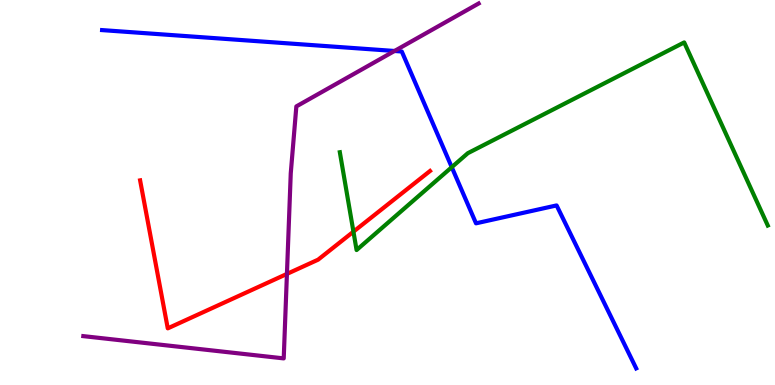[{'lines': ['blue', 'red'], 'intersections': []}, {'lines': ['green', 'red'], 'intersections': [{'x': 4.56, 'y': 3.98}]}, {'lines': ['purple', 'red'], 'intersections': [{'x': 3.7, 'y': 2.89}]}, {'lines': ['blue', 'green'], 'intersections': [{'x': 5.83, 'y': 5.66}]}, {'lines': ['blue', 'purple'], 'intersections': [{'x': 5.09, 'y': 8.68}]}, {'lines': ['green', 'purple'], 'intersections': []}]